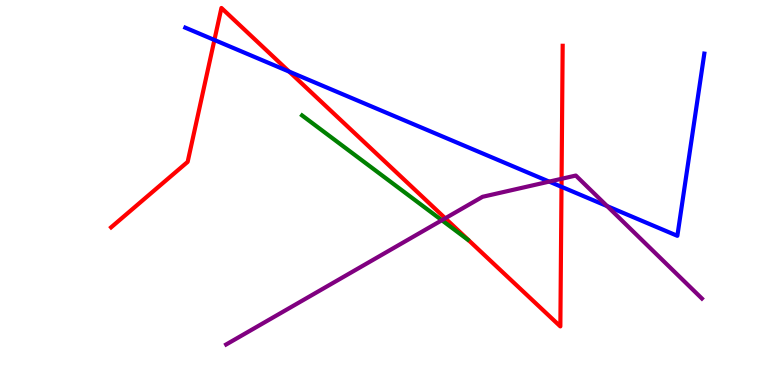[{'lines': ['blue', 'red'], 'intersections': [{'x': 2.77, 'y': 8.96}, {'x': 3.73, 'y': 8.14}, {'x': 7.25, 'y': 5.15}]}, {'lines': ['green', 'red'], 'intersections': []}, {'lines': ['purple', 'red'], 'intersections': [{'x': 5.75, 'y': 4.33}, {'x': 7.25, 'y': 5.36}]}, {'lines': ['blue', 'green'], 'intersections': []}, {'lines': ['blue', 'purple'], 'intersections': [{'x': 7.09, 'y': 5.28}, {'x': 7.83, 'y': 4.65}]}, {'lines': ['green', 'purple'], 'intersections': [{'x': 5.7, 'y': 4.28}]}]